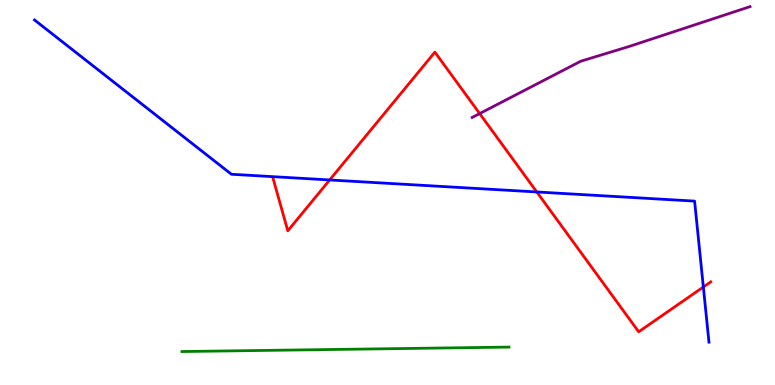[{'lines': ['blue', 'red'], 'intersections': [{'x': 4.25, 'y': 5.33}, {'x': 6.93, 'y': 5.01}, {'x': 9.08, 'y': 2.55}]}, {'lines': ['green', 'red'], 'intersections': []}, {'lines': ['purple', 'red'], 'intersections': [{'x': 6.19, 'y': 7.05}]}, {'lines': ['blue', 'green'], 'intersections': []}, {'lines': ['blue', 'purple'], 'intersections': []}, {'lines': ['green', 'purple'], 'intersections': []}]